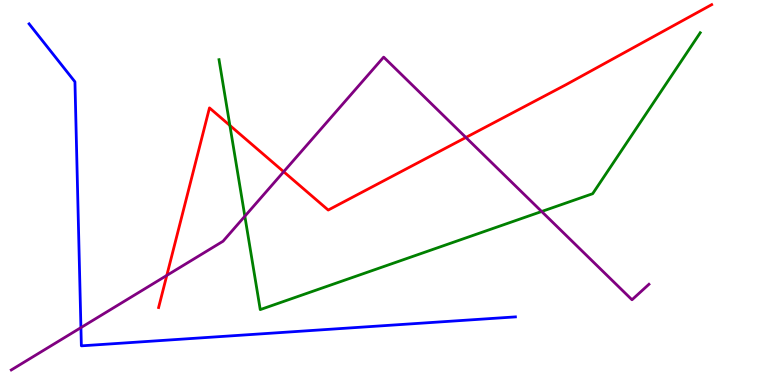[{'lines': ['blue', 'red'], 'intersections': []}, {'lines': ['green', 'red'], 'intersections': [{'x': 2.97, 'y': 6.74}]}, {'lines': ['purple', 'red'], 'intersections': [{'x': 2.15, 'y': 2.85}, {'x': 3.66, 'y': 5.54}, {'x': 6.01, 'y': 6.43}]}, {'lines': ['blue', 'green'], 'intersections': []}, {'lines': ['blue', 'purple'], 'intersections': [{'x': 1.04, 'y': 1.49}]}, {'lines': ['green', 'purple'], 'intersections': [{'x': 3.16, 'y': 4.38}, {'x': 6.99, 'y': 4.51}]}]